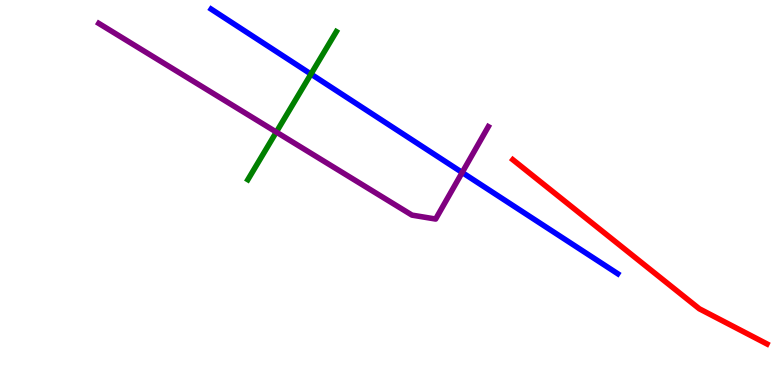[{'lines': ['blue', 'red'], 'intersections': []}, {'lines': ['green', 'red'], 'intersections': []}, {'lines': ['purple', 'red'], 'intersections': []}, {'lines': ['blue', 'green'], 'intersections': [{'x': 4.01, 'y': 8.08}]}, {'lines': ['blue', 'purple'], 'intersections': [{'x': 5.96, 'y': 5.52}]}, {'lines': ['green', 'purple'], 'intersections': [{'x': 3.57, 'y': 6.57}]}]